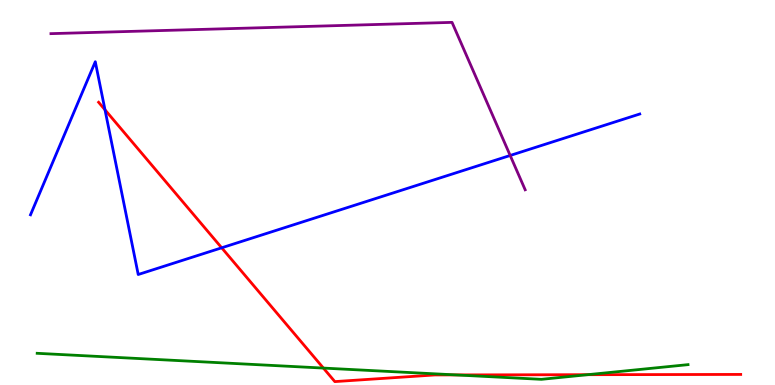[{'lines': ['blue', 'red'], 'intersections': [{'x': 1.35, 'y': 7.15}, {'x': 2.86, 'y': 3.56}]}, {'lines': ['green', 'red'], 'intersections': [{'x': 4.17, 'y': 0.439}, {'x': 5.88, 'y': 0.262}, {'x': 7.58, 'y': 0.268}]}, {'lines': ['purple', 'red'], 'intersections': []}, {'lines': ['blue', 'green'], 'intersections': []}, {'lines': ['blue', 'purple'], 'intersections': [{'x': 6.58, 'y': 5.96}]}, {'lines': ['green', 'purple'], 'intersections': []}]